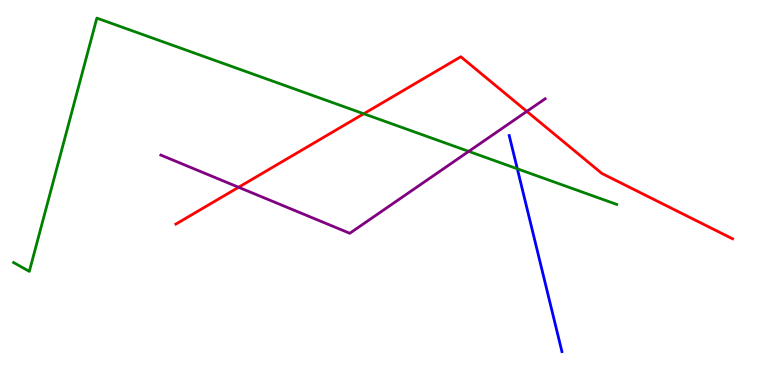[{'lines': ['blue', 'red'], 'intersections': []}, {'lines': ['green', 'red'], 'intersections': [{'x': 4.69, 'y': 7.05}]}, {'lines': ['purple', 'red'], 'intersections': [{'x': 3.08, 'y': 5.14}, {'x': 6.8, 'y': 7.11}]}, {'lines': ['blue', 'green'], 'intersections': [{'x': 6.68, 'y': 5.62}]}, {'lines': ['blue', 'purple'], 'intersections': []}, {'lines': ['green', 'purple'], 'intersections': [{'x': 6.05, 'y': 6.07}]}]